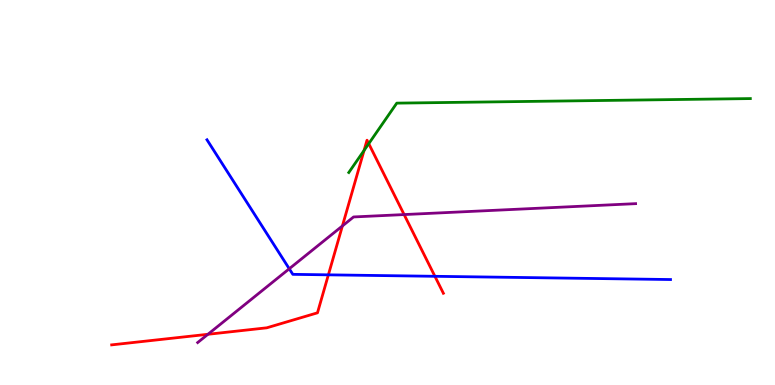[{'lines': ['blue', 'red'], 'intersections': [{'x': 4.24, 'y': 2.86}, {'x': 5.61, 'y': 2.82}]}, {'lines': ['green', 'red'], 'intersections': [{'x': 4.7, 'y': 6.09}, {'x': 4.76, 'y': 6.27}]}, {'lines': ['purple', 'red'], 'intersections': [{'x': 2.68, 'y': 1.32}, {'x': 4.42, 'y': 4.13}, {'x': 5.21, 'y': 4.43}]}, {'lines': ['blue', 'green'], 'intersections': []}, {'lines': ['blue', 'purple'], 'intersections': [{'x': 3.73, 'y': 3.02}]}, {'lines': ['green', 'purple'], 'intersections': []}]